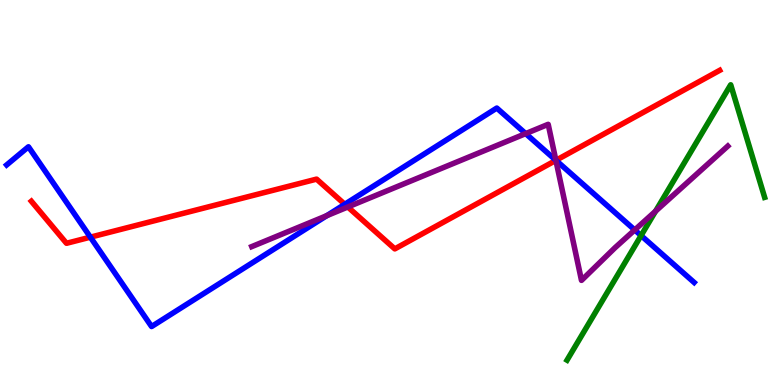[{'lines': ['blue', 'red'], 'intersections': [{'x': 1.17, 'y': 3.84}, {'x': 4.45, 'y': 4.69}, {'x': 7.17, 'y': 5.84}]}, {'lines': ['green', 'red'], 'intersections': []}, {'lines': ['purple', 'red'], 'intersections': [{'x': 4.49, 'y': 4.62}, {'x': 7.17, 'y': 5.83}]}, {'lines': ['blue', 'green'], 'intersections': [{'x': 8.27, 'y': 3.88}]}, {'lines': ['blue', 'purple'], 'intersections': [{'x': 4.22, 'y': 4.4}, {'x': 6.78, 'y': 6.53}, {'x': 7.17, 'y': 5.84}, {'x': 8.19, 'y': 4.03}]}, {'lines': ['green', 'purple'], 'intersections': [{'x': 8.46, 'y': 4.52}]}]